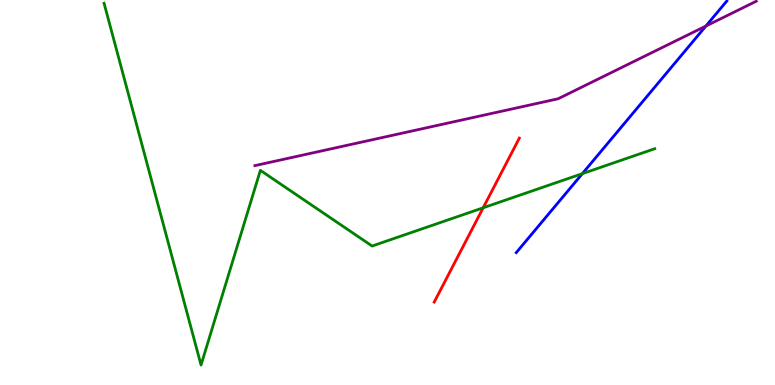[{'lines': ['blue', 'red'], 'intersections': []}, {'lines': ['green', 'red'], 'intersections': [{'x': 6.23, 'y': 4.6}]}, {'lines': ['purple', 'red'], 'intersections': []}, {'lines': ['blue', 'green'], 'intersections': [{'x': 7.51, 'y': 5.49}]}, {'lines': ['blue', 'purple'], 'intersections': [{'x': 9.11, 'y': 9.32}]}, {'lines': ['green', 'purple'], 'intersections': []}]